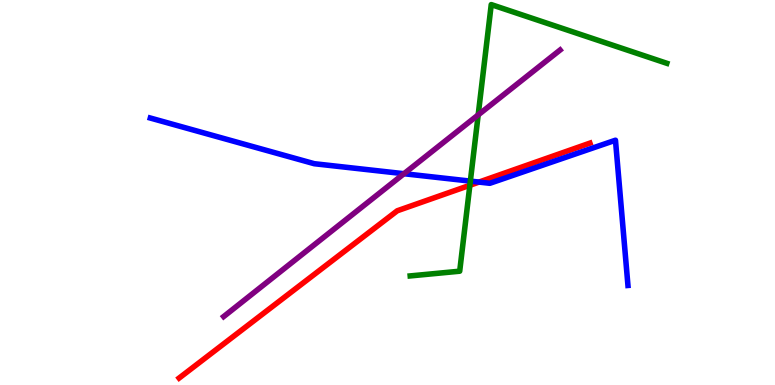[{'lines': ['blue', 'red'], 'intersections': [{'x': 6.18, 'y': 5.27}]}, {'lines': ['green', 'red'], 'intersections': [{'x': 6.06, 'y': 5.19}]}, {'lines': ['purple', 'red'], 'intersections': []}, {'lines': ['blue', 'green'], 'intersections': [{'x': 6.07, 'y': 5.3}]}, {'lines': ['blue', 'purple'], 'intersections': [{'x': 5.21, 'y': 5.49}]}, {'lines': ['green', 'purple'], 'intersections': [{'x': 6.17, 'y': 7.02}]}]